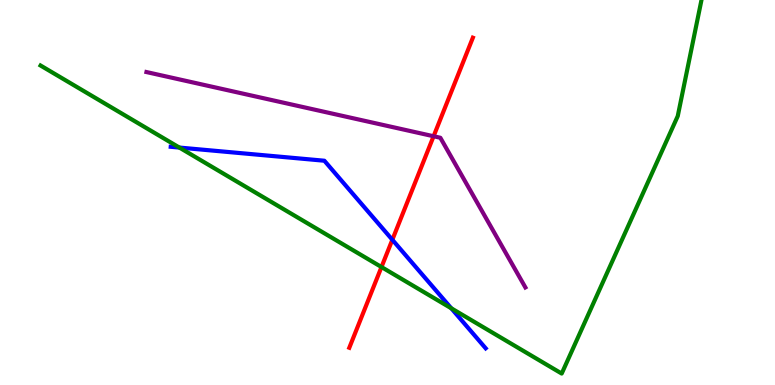[{'lines': ['blue', 'red'], 'intersections': [{'x': 5.06, 'y': 3.77}]}, {'lines': ['green', 'red'], 'intersections': [{'x': 4.92, 'y': 3.06}]}, {'lines': ['purple', 'red'], 'intersections': [{'x': 5.59, 'y': 6.46}]}, {'lines': ['blue', 'green'], 'intersections': [{'x': 2.31, 'y': 6.17}, {'x': 5.82, 'y': 1.99}]}, {'lines': ['blue', 'purple'], 'intersections': []}, {'lines': ['green', 'purple'], 'intersections': []}]